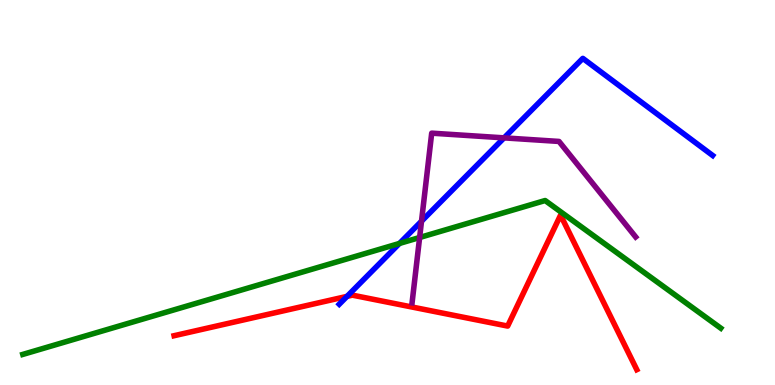[{'lines': ['blue', 'red'], 'intersections': [{'x': 4.48, 'y': 2.3}]}, {'lines': ['green', 'red'], 'intersections': []}, {'lines': ['purple', 'red'], 'intersections': []}, {'lines': ['blue', 'green'], 'intersections': [{'x': 5.15, 'y': 3.68}]}, {'lines': ['blue', 'purple'], 'intersections': [{'x': 5.44, 'y': 4.25}, {'x': 6.5, 'y': 6.42}]}, {'lines': ['green', 'purple'], 'intersections': [{'x': 5.41, 'y': 3.83}]}]